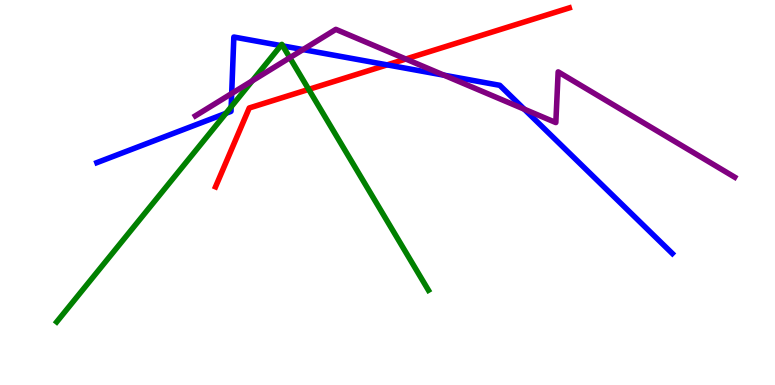[{'lines': ['blue', 'red'], 'intersections': [{'x': 5.0, 'y': 8.32}]}, {'lines': ['green', 'red'], 'intersections': [{'x': 3.98, 'y': 7.68}]}, {'lines': ['purple', 'red'], 'intersections': [{'x': 5.24, 'y': 8.47}]}, {'lines': ['blue', 'green'], 'intersections': [{'x': 2.92, 'y': 7.06}, {'x': 2.98, 'y': 7.23}, {'x': 3.62, 'y': 8.82}, {'x': 3.65, 'y': 8.81}]}, {'lines': ['blue', 'purple'], 'intersections': [{'x': 2.99, 'y': 7.57}, {'x': 3.91, 'y': 8.71}, {'x': 5.73, 'y': 8.05}, {'x': 6.76, 'y': 7.16}]}, {'lines': ['green', 'purple'], 'intersections': [{'x': 3.26, 'y': 7.9}, {'x': 3.74, 'y': 8.5}]}]